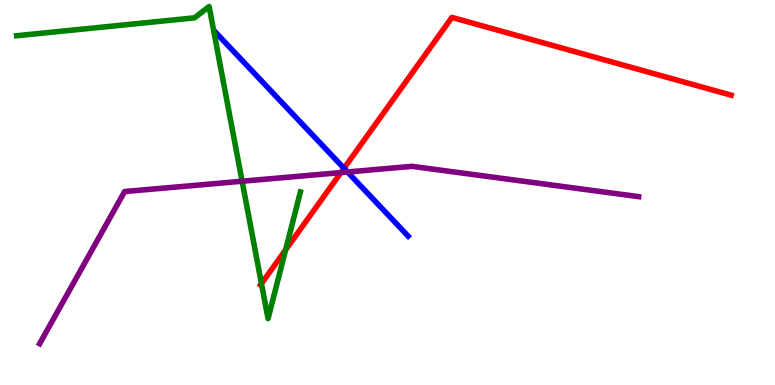[{'lines': ['blue', 'red'], 'intersections': [{'x': 4.44, 'y': 5.63}]}, {'lines': ['green', 'red'], 'intersections': [{'x': 3.37, 'y': 2.63}, {'x': 3.69, 'y': 3.51}]}, {'lines': ['purple', 'red'], 'intersections': [{'x': 4.4, 'y': 5.52}]}, {'lines': ['blue', 'green'], 'intersections': []}, {'lines': ['blue', 'purple'], 'intersections': [{'x': 4.48, 'y': 5.53}]}, {'lines': ['green', 'purple'], 'intersections': [{'x': 3.12, 'y': 5.29}]}]